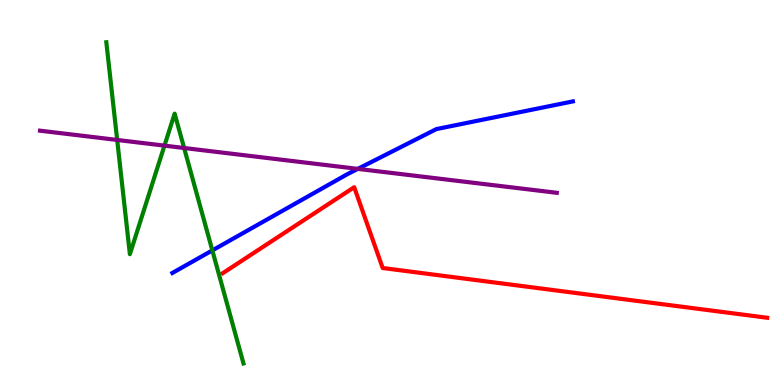[{'lines': ['blue', 'red'], 'intersections': []}, {'lines': ['green', 'red'], 'intersections': []}, {'lines': ['purple', 'red'], 'intersections': []}, {'lines': ['blue', 'green'], 'intersections': [{'x': 2.74, 'y': 3.5}]}, {'lines': ['blue', 'purple'], 'intersections': [{'x': 4.62, 'y': 5.61}]}, {'lines': ['green', 'purple'], 'intersections': [{'x': 1.51, 'y': 6.36}, {'x': 2.12, 'y': 6.22}, {'x': 2.38, 'y': 6.16}]}]